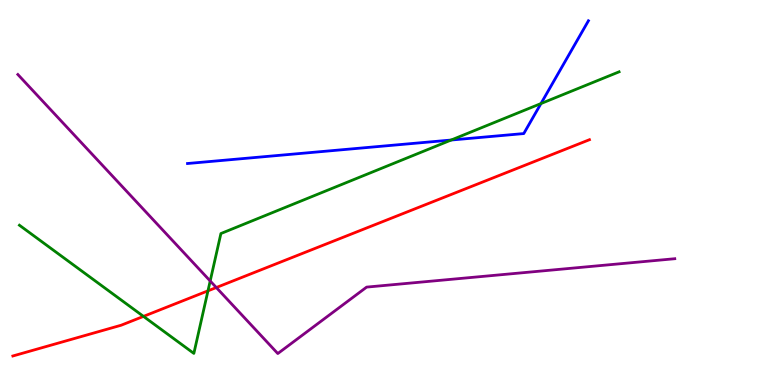[{'lines': ['blue', 'red'], 'intersections': []}, {'lines': ['green', 'red'], 'intersections': [{'x': 1.85, 'y': 1.78}, {'x': 2.68, 'y': 2.45}]}, {'lines': ['purple', 'red'], 'intersections': [{'x': 2.79, 'y': 2.53}]}, {'lines': ['blue', 'green'], 'intersections': [{'x': 5.82, 'y': 6.36}, {'x': 6.98, 'y': 7.31}]}, {'lines': ['blue', 'purple'], 'intersections': []}, {'lines': ['green', 'purple'], 'intersections': [{'x': 2.71, 'y': 2.7}]}]